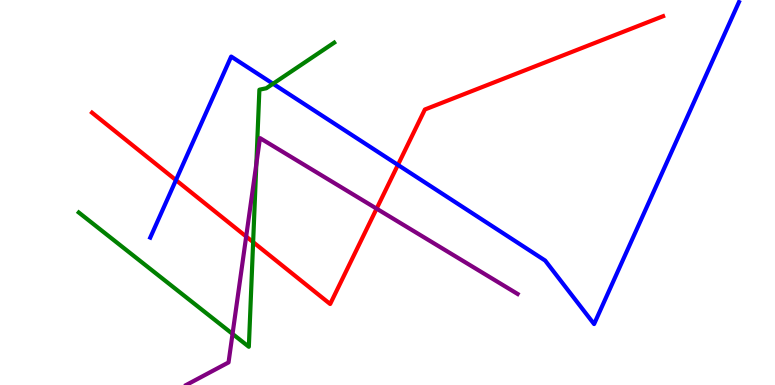[{'lines': ['blue', 'red'], 'intersections': [{'x': 2.27, 'y': 5.32}, {'x': 5.13, 'y': 5.72}]}, {'lines': ['green', 'red'], 'intersections': [{'x': 3.27, 'y': 3.71}]}, {'lines': ['purple', 'red'], 'intersections': [{'x': 3.18, 'y': 3.86}, {'x': 4.86, 'y': 4.58}]}, {'lines': ['blue', 'green'], 'intersections': [{'x': 3.52, 'y': 7.82}]}, {'lines': ['blue', 'purple'], 'intersections': []}, {'lines': ['green', 'purple'], 'intersections': [{'x': 3.0, 'y': 1.33}, {'x': 3.31, 'y': 5.74}]}]